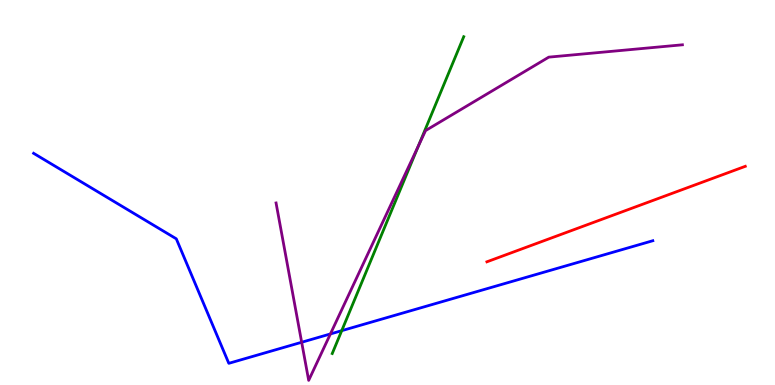[{'lines': ['blue', 'red'], 'intersections': []}, {'lines': ['green', 'red'], 'intersections': []}, {'lines': ['purple', 'red'], 'intersections': []}, {'lines': ['blue', 'green'], 'intersections': [{'x': 4.41, 'y': 1.41}]}, {'lines': ['blue', 'purple'], 'intersections': [{'x': 3.89, 'y': 1.11}, {'x': 4.26, 'y': 1.33}]}, {'lines': ['green', 'purple'], 'intersections': [{'x': 5.4, 'y': 6.22}]}]